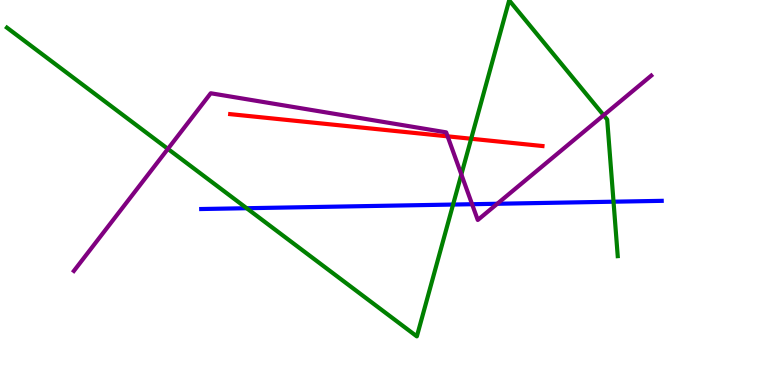[{'lines': ['blue', 'red'], 'intersections': []}, {'lines': ['green', 'red'], 'intersections': [{'x': 6.08, 'y': 6.4}]}, {'lines': ['purple', 'red'], 'intersections': [{'x': 5.78, 'y': 6.46}]}, {'lines': ['blue', 'green'], 'intersections': [{'x': 3.18, 'y': 4.59}, {'x': 5.85, 'y': 4.69}, {'x': 7.92, 'y': 4.76}]}, {'lines': ['blue', 'purple'], 'intersections': [{'x': 6.09, 'y': 4.7}, {'x': 6.42, 'y': 4.71}]}, {'lines': ['green', 'purple'], 'intersections': [{'x': 2.17, 'y': 6.13}, {'x': 5.95, 'y': 5.47}, {'x': 7.79, 'y': 7.01}]}]